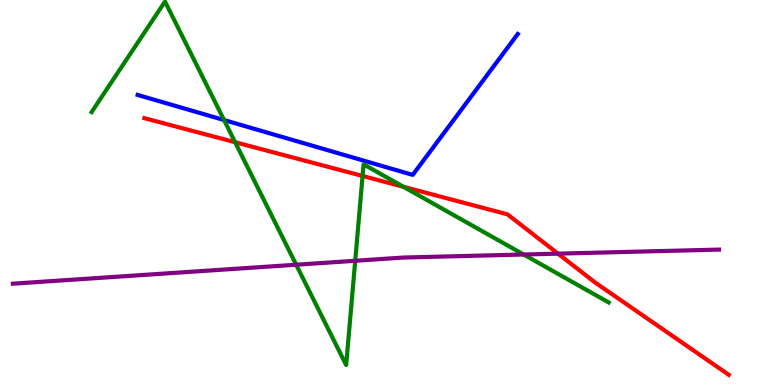[{'lines': ['blue', 'red'], 'intersections': []}, {'lines': ['green', 'red'], 'intersections': [{'x': 3.03, 'y': 6.31}, {'x': 4.68, 'y': 5.43}, {'x': 5.21, 'y': 5.15}]}, {'lines': ['purple', 'red'], 'intersections': [{'x': 7.2, 'y': 3.41}]}, {'lines': ['blue', 'green'], 'intersections': [{'x': 2.89, 'y': 6.88}]}, {'lines': ['blue', 'purple'], 'intersections': []}, {'lines': ['green', 'purple'], 'intersections': [{'x': 3.82, 'y': 3.12}, {'x': 4.58, 'y': 3.23}, {'x': 6.76, 'y': 3.39}]}]